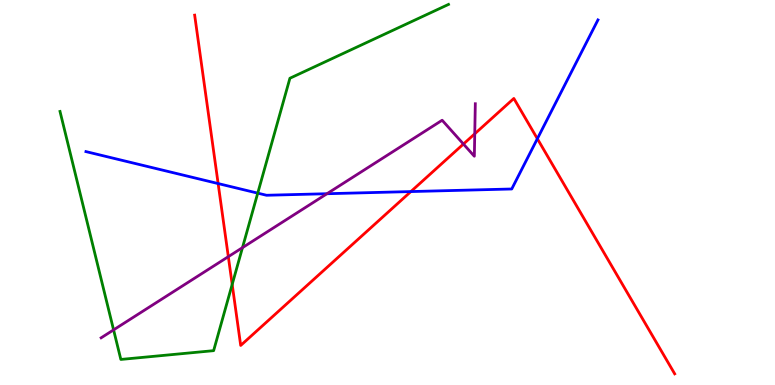[{'lines': ['blue', 'red'], 'intersections': [{'x': 2.81, 'y': 5.23}, {'x': 5.3, 'y': 5.02}, {'x': 6.93, 'y': 6.4}]}, {'lines': ['green', 'red'], 'intersections': [{'x': 3.0, 'y': 2.61}]}, {'lines': ['purple', 'red'], 'intersections': [{'x': 2.95, 'y': 3.33}, {'x': 5.98, 'y': 6.26}, {'x': 6.13, 'y': 6.52}]}, {'lines': ['blue', 'green'], 'intersections': [{'x': 3.33, 'y': 4.98}]}, {'lines': ['blue', 'purple'], 'intersections': [{'x': 4.22, 'y': 4.97}]}, {'lines': ['green', 'purple'], 'intersections': [{'x': 1.47, 'y': 1.43}, {'x': 3.13, 'y': 3.57}]}]